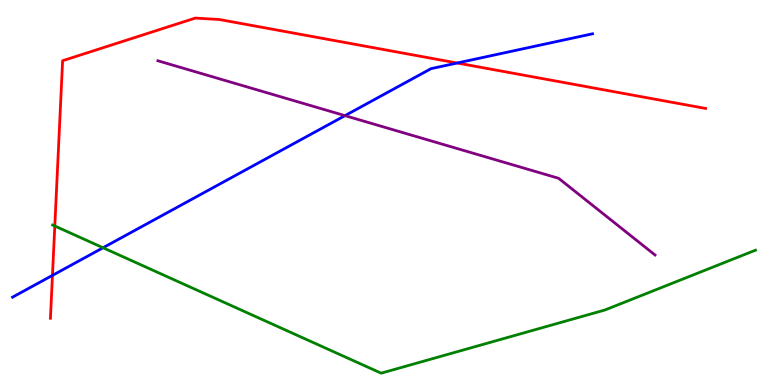[{'lines': ['blue', 'red'], 'intersections': [{'x': 0.677, 'y': 2.85}, {'x': 5.9, 'y': 8.36}]}, {'lines': ['green', 'red'], 'intersections': [{'x': 0.707, 'y': 4.13}]}, {'lines': ['purple', 'red'], 'intersections': []}, {'lines': ['blue', 'green'], 'intersections': [{'x': 1.33, 'y': 3.56}]}, {'lines': ['blue', 'purple'], 'intersections': [{'x': 4.45, 'y': 7.0}]}, {'lines': ['green', 'purple'], 'intersections': []}]